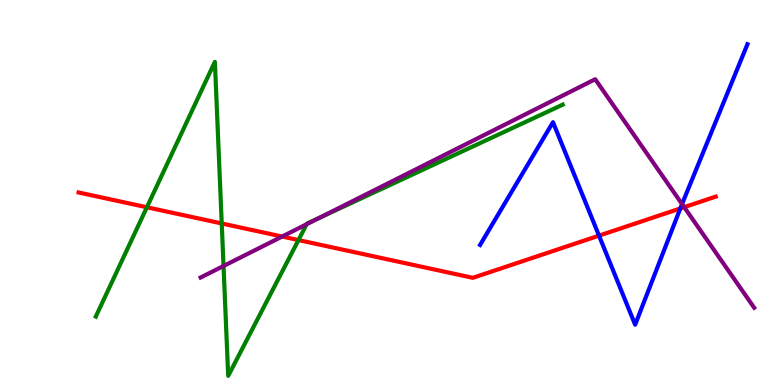[{'lines': ['blue', 'red'], 'intersections': [{'x': 7.73, 'y': 3.88}, {'x': 8.78, 'y': 4.59}]}, {'lines': ['green', 'red'], 'intersections': [{'x': 1.9, 'y': 4.62}, {'x': 2.86, 'y': 4.2}, {'x': 3.85, 'y': 3.76}]}, {'lines': ['purple', 'red'], 'intersections': [{'x': 3.64, 'y': 3.86}, {'x': 8.83, 'y': 4.62}]}, {'lines': ['blue', 'green'], 'intersections': []}, {'lines': ['blue', 'purple'], 'intersections': [{'x': 8.8, 'y': 4.7}]}, {'lines': ['green', 'purple'], 'intersections': [{'x': 2.88, 'y': 3.09}, {'x': 3.96, 'y': 4.18}, {'x': 4.12, 'y': 4.34}]}]